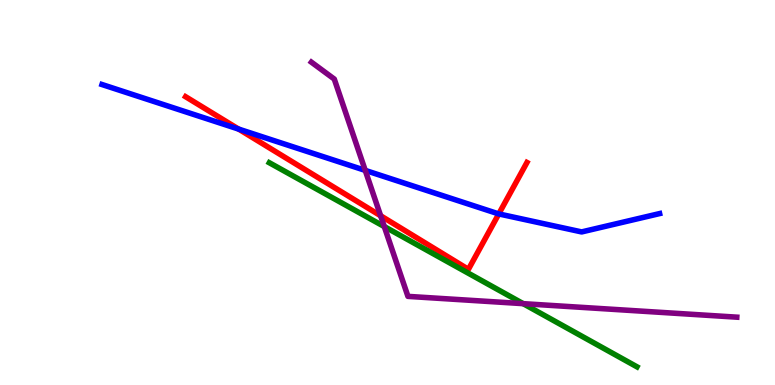[{'lines': ['blue', 'red'], 'intersections': [{'x': 3.08, 'y': 6.65}, {'x': 6.44, 'y': 4.44}]}, {'lines': ['green', 'red'], 'intersections': []}, {'lines': ['purple', 'red'], 'intersections': [{'x': 4.91, 'y': 4.4}]}, {'lines': ['blue', 'green'], 'intersections': []}, {'lines': ['blue', 'purple'], 'intersections': [{'x': 4.71, 'y': 5.57}]}, {'lines': ['green', 'purple'], 'intersections': [{'x': 4.96, 'y': 4.12}, {'x': 6.75, 'y': 2.11}]}]